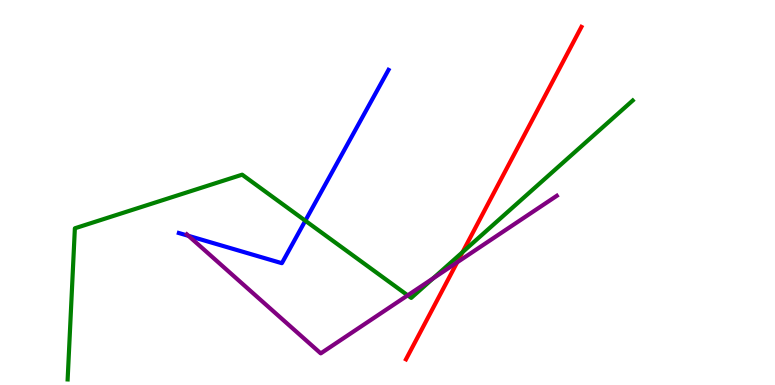[{'lines': ['blue', 'red'], 'intersections': []}, {'lines': ['green', 'red'], 'intersections': [{'x': 5.97, 'y': 3.45}]}, {'lines': ['purple', 'red'], 'intersections': [{'x': 5.9, 'y': 3.19}]}, {'lines': ['blue', 'green'], 'intersections': [{'x': 3.94, 'y': 4.27}]}, {'lines': ['blue', 'purple'], 'intersections': [{'x': 2.43, 'y': 3.87}]}, {'lines': ['green', 'purple'], 'intersections': [{'x': 5.26, 'y': 2.33}, {'x': 5.59, 'y': 2.77}]}]